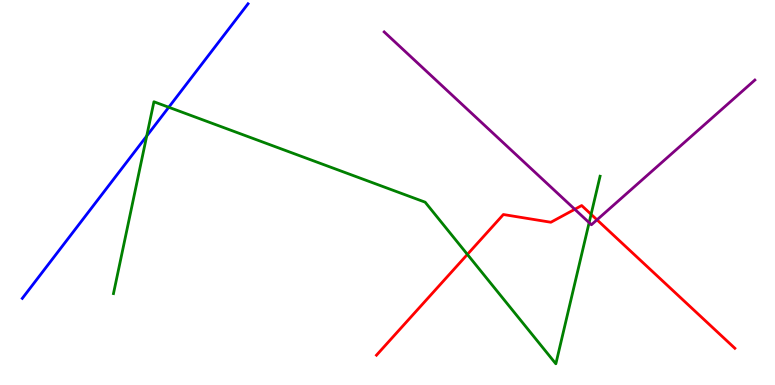[{'lines': ['blue', 'red'], 'intersections': []}, {'lines': ['green', 'red'], 'intersections': [{'x': 6.03, 'y': 3.39}, {'x': 7.63, 'y': 4.43}]}, {'lines': ['purple', 'red'], 'intersections': [{'x': 7.42, 'y': 4.56}, {'x': 7.7, 'y': 4.29}]}, {'lines': ['blue', 'green'], 'intersections': [{'x': 1.89, 'y': 6.47}, {'x': 2.18, 'y': 7.21}]}, {'lines': ['blue', 'purple'], 'intersections': []}, {'lines': ['green', 'purple'], 'intersections': [{'x': 7.6, 'y': 4.22}]}]